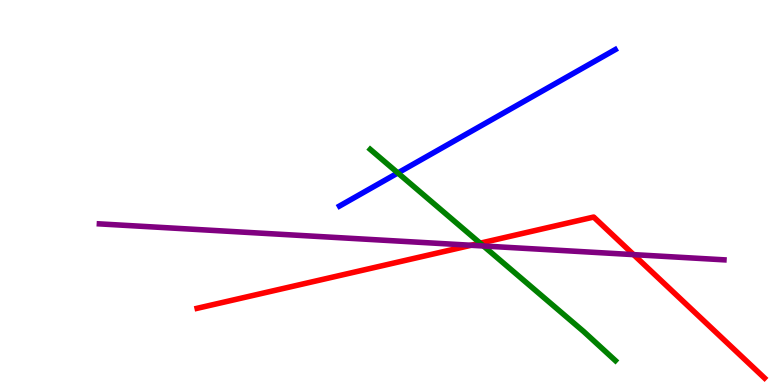[{'lines': ['blue', 'red'], 'intersections': []}, {'lines': ['green', 'red'], 'intersections': [{'x': 6.2, 'y': 3.68}]}, {'lines': ['purple', 'red'], 'intersections': [{'x': 6.08, 'y': 3.63}, {'x': 8.17, 'y': 3.39}]}, {'lines': ['blue', 'green'], 'intersections': [{'x': 5.13, 'y': 5.51}]}, {'lines': ['blue', 'purple'], 'intersections': []}, {'lines': ['green', 'purple'], 'intersections': [{'x': 6.24, 'y': 3.61}]}]